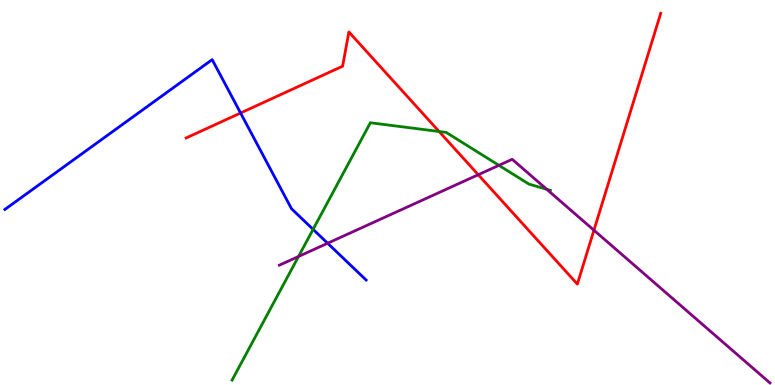[{'lines': ['blue', 'red'], 'intersections': [{'x': 3.1, 'y': 7.06}]}, {'lines': ['green', 'red'], 'intersections': [{'x': 5.67, 'y': 6.58}]}, {'lines': ['purple', 'red'], 'intersections': [{'x': 6.17, 'y': 5.46}, {'x': 7.66, 'y': 4.02}]}, {'lines': ['blue', 'green'], 'intersections': [{'x': 4.04, 'y': 4.04}]}, {'lines': ['blue', 'purple'], 'intersections': [{'x': 4.23, 'y': 3.68}]}, {'lines': ['green', 'purple'], 'intersections': [{'x': 3.85, 'y': 3.34}, {'x': 6.44, 'y': 5.71}, {'x': 7.05, 'y': 5.08}]}]